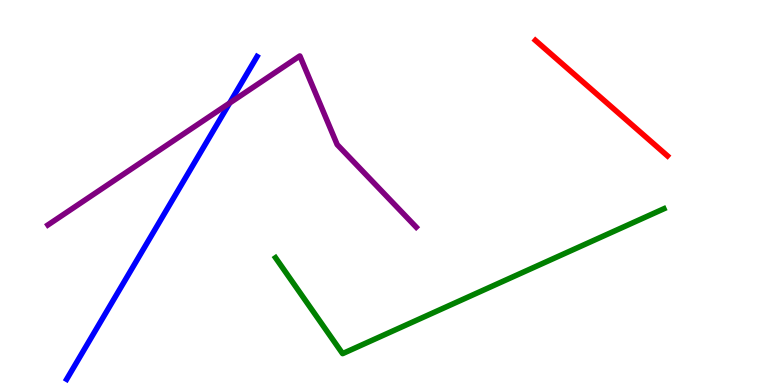[{'lines': ['blue', 'red'], 'intersections': []}, {'lines': ['green', 'red'], 'intersections': []}, {'lines': ['purple', 'red'], 'intersections': []}, {'lines': ['blue', 'green'], 'intersections': []}, {'lines': ['blue', 'purple'], 'intersections': [{'x': 2.96, 'y': 7.32}]}, {'lines': ['green', 'purple'], 'intersections': []}]